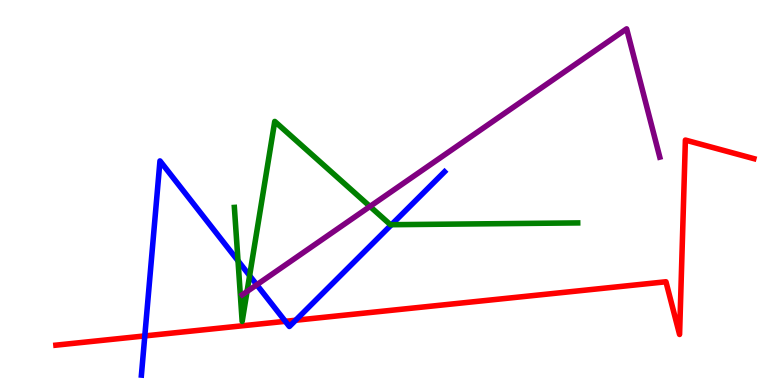[{'lines': ['blue', 'red'], 'intersections': [{'x': 1.87, 'y': 1.27}, {'x': 3.68, 'y': 1.65}, {'x': 3.81, 'y': 1.68}]}, {'lines': ['green', 'red'], 'intersections': []}, {'lines': ['purple', 'red'], 'intersections': []}, {'lines': ['blue', 'green'], 'intersections': [{'x': 3.07, 'y': 3.23}, {'x': 3.22, 'y': 2.84}, {'x': 5.05, 'y': 4.16}]}, {'lines': ['blue', 'purple'], 'intersections': [{'x': 3.31, 'y': 2.6}]}, {'lines': ['green', 'purple'], 'intersections': [{'x': 3.19, 'y': 2.43}, {'x': 4.77, 'y': 4.64}]}]